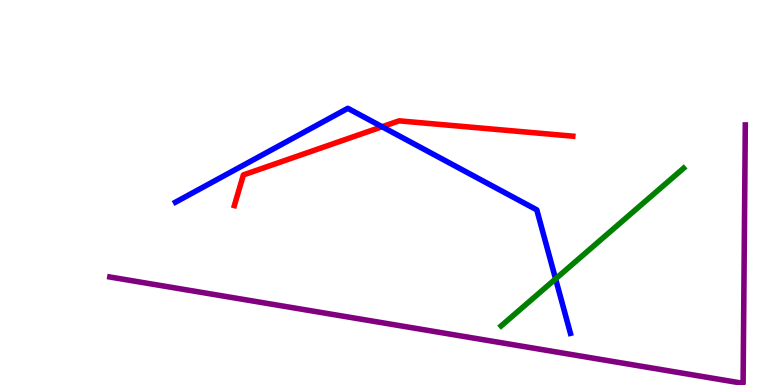[{'lines': ['blue', 'red'], 'intersections': [{'x': 4.93, 'y': 6.71}]}, {'lines': ['green', 'red'], 'intersections': []}, {'lines': ['purple', 'red'], 'intersections': []}, {'lines': ['blue', 'green'], 'intersections': [{'x': 7.17, 'y': 2.76}]}, {'lines': ['blue', 'purple'], 'intersections': []}, {'lines': ['green', 'purple'], 'intersections': []}]